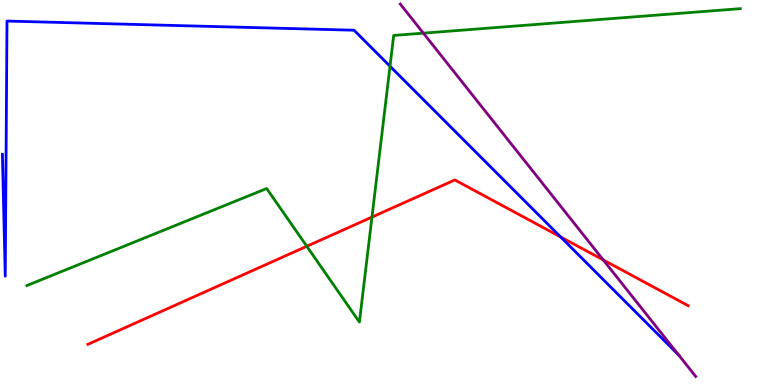[{'lines': ['blue', 'red'], 'intersections': [{'x': 7.23, 'y': 3.84}]}, {'lines': ['green', 'red'], 'intersections': [{'x': 3.96, 'y': 3.6}, {'x': 4.8, 'y': 4.36}]}, {'lines': ['purple', 'red'], 'intersections': [{'x': 7.78, 'y': 3.25}]}, {'lines': ['blue', 'green'], 'intersections': [{'x': 5.03, 'y': 8.28}]}, {'lines': ['blue', 'purple'], 'intersections': [{'x': 8.76, 'y': 0.771}]}, {'lines': ['green', 'purple'], 'intersections': [{'x': 5.46, 'y': 9.14}]}]